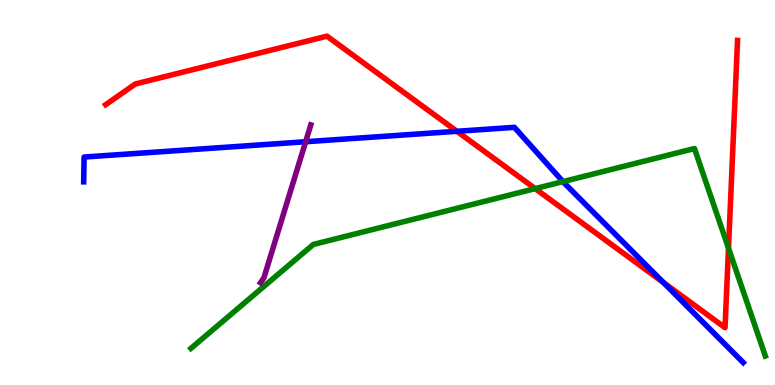[{'lines': ['blue', 'red'], 'intersections': [{'x': 5.9, 'y': 6.59}, {'x': 8.56, 'y': 2.66}]}, {'lines': ['green', 'red'], 'intersections': [{'x': 6.91, 'y': 5.1}, {'x': 9.4, 'y': 3.55}]}, {'lines': ['purple', 'red'], 'intersections': []}, {'lines': ['blue', 'green'], 'intersections': [{'x': 7.26, 'y': 5.28}]}, {'lines': ['blue', 'purple'], 'intersections': [{'x': 3.94, 'y': 6.32}]}, {'lines': ['green', 'purple'], 'intersections': []}]